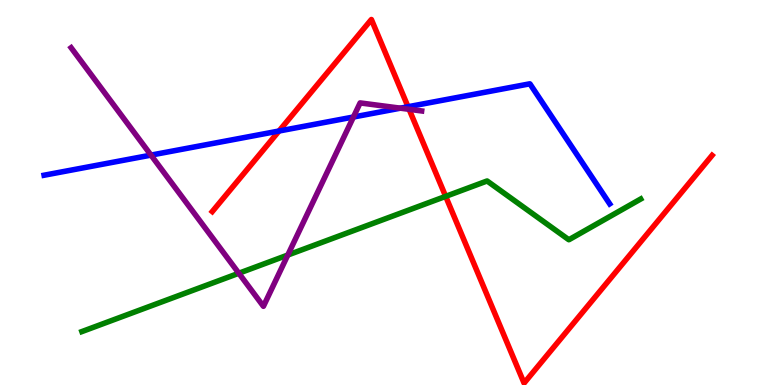[{'lines': ['blue', 'red'], 'intersections': [{'x': 3.6, 'y': 6.6}, {'x': 5.26, 'y': 7.23}]}, {'lines': ['green', 'red'], 'intersections': [{'x': 5.75, 'y': 4.9}]}, {'lines': ['purple', 'red'], 'intersections': [{'x': 5.28, 'y': 7.16}]}, {'lines': ['blue', 'green'], 'intersections': []}, {'lines': ['blue', 'purple'], 'intersections': [{'x': 1.95, 'y': 5.97}, {'x': 4.56, 'y': 6.96}, {'x': 5.17, 'y': 7.19}]}, {'lines': ['green', 'purple'], 'intersections': [{'x': 3.08, 'y': 2.9}, {'x': 3.71, 'y': 3.38}]}]